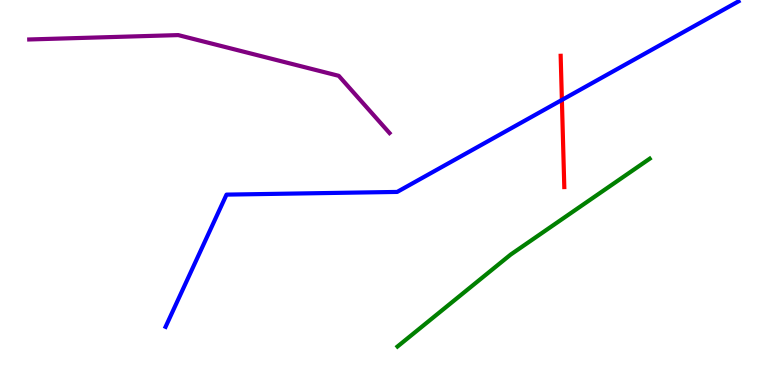[{'lines': ['blue', 'red'], 'intersections': [{'x': 7.25, 'y': 7.4}]}, {'lines': ['green', 'red'], 'intersections': []}, {'lines': ['purple', 'red'], 'intersections': []}, {'lines': ['blue', 'green'], 'intersections': []}, {'lines': ['blue', 'purple'], 'intersections': []}, {'lines': ['green', 'purple'], 'intersections': []}]